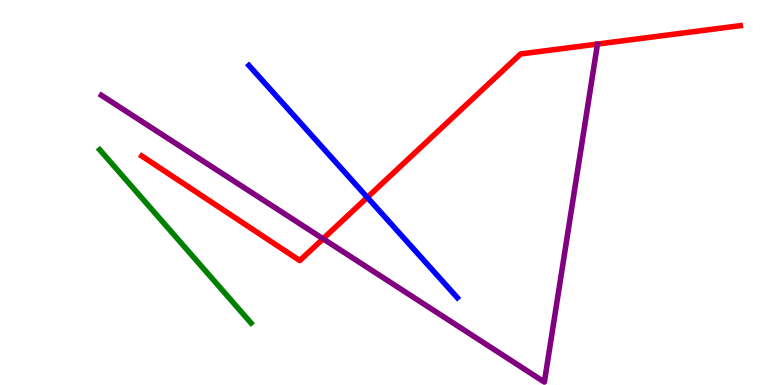[{'lines': ['blue', 'red'], 'intersections': [{'x': 4.74, 'y': 4.87}]}, {'lines': ['green', 'red'], 'intersections': []}, {'lines': ['purple', 'red'], 'intersections': [{'x': 4.17, 'y': 3.8}]}, {'lines': ['blue', 'green'], 'intersections': []}, {'lines': ['blue', 'purple'], 'intersections': []}, {'lines': ['green', 'purple'], 'intersections': []}]